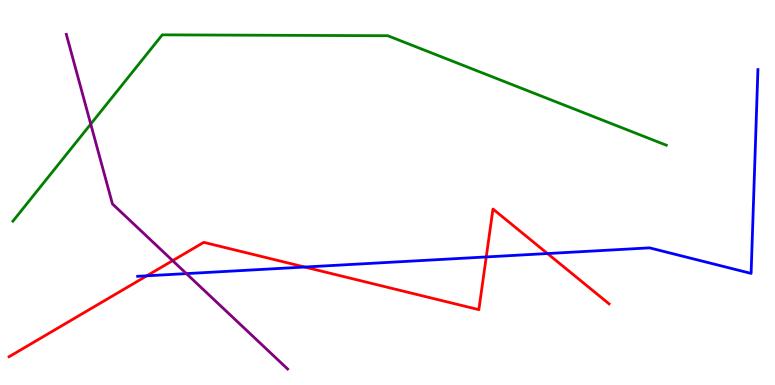[{'lines': ['blue', 'red'], 'intersections': [{'x': 1.89, 'y': 2.84}, {'x': 3.93, 'y': 3.06}, {'x': 6.27, 'y': 3.33}, {'x': 7.06, 'y': 3.41}]}, {'lines': ['green', 'red'], 'intersections': []}, {'lines': ['purple', 'red'], 'intersections': [{'x': 2.23, 'y': 3.23}]}, {'lines': ['blue', 'green'], 'intersections': []}, {'lines': ['blue', 'purple'], 'intersections': [{'x': 2.4, 'y': 2.89}]}, {'lines': ['green', 'purple'], 'intersections': [{'x': 1.17, 'y': 6.78}]}]